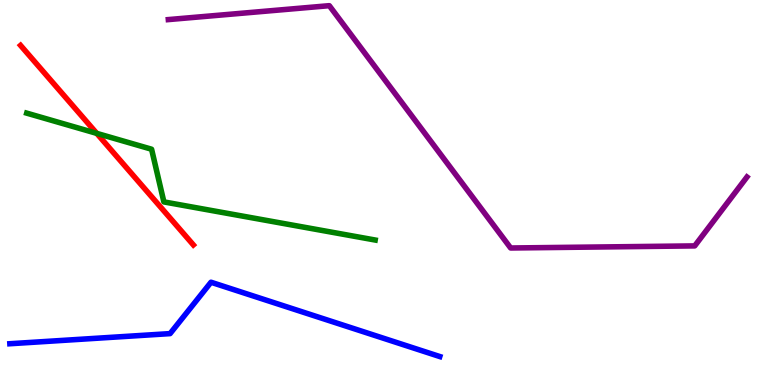[{'lines': ['blue', 'red'], 'intersections': []}, {'lines': ['green', 'red'], 'intersections': [{'x': 1.25, 'y': 6.54}]}, {'lines': ['purple', 'red'], 'intersections': []}, {'lines': ['blue', 'green'], 'intersections': []}, {'lines': ['blue', 'purple'], 'intersections': []}, {'lines': ['green', 'purple'], 'intersections': []}]